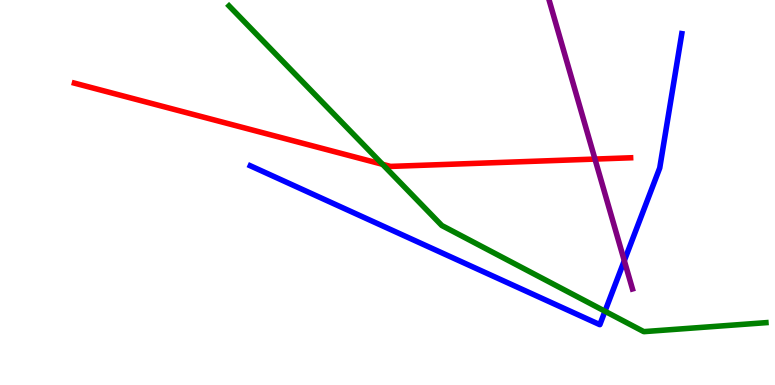[{'lines': ['blue', 'red'], 'intersections': []}, {'lines': ['green', 'red'], 'intersections': [{'x': 4.94, 'y': 5.73}]}, {'lines': ['purple', 'red'], 'intersections': [{'x': 7.68, 'y': 5.87}]}, {'lines': ['blue', 'green'], 'intersections': [{'x': 7.81, 'y': 1.92}]}, {'lines': ['blue', 'purple'], 'intersections': [{'x': 8.06, 'y': 3.23}]}, {'lines': ['green', 'purple'], 'intersections': []}]